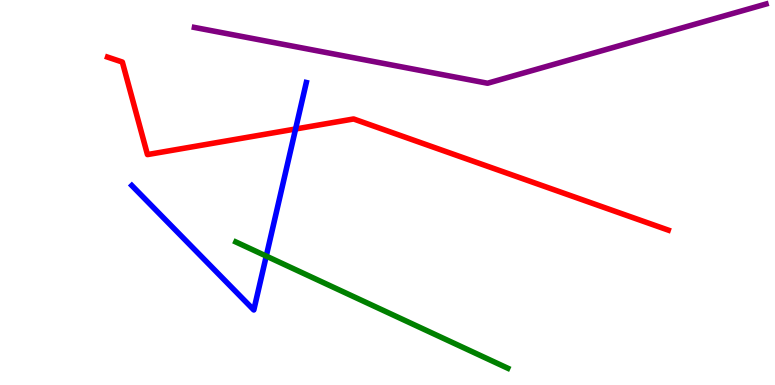[{'lines': ['blue', 'red'], 'intersections': [{'x': 3.81, 'y': 6.65}]}, {'lines': ['green', 'red'], 'intersections': []}, {'lines': ['purple', 'red'], 'intersections': []}, {'lines': ['blue', 'green'], 'intersections': [{'x': 3.44, 'y': 3.35}]}, {'lines': ['blue', 'purple'], 'intersections': []}, {'lines': ['green', 'purple'], 'intersections': []}]